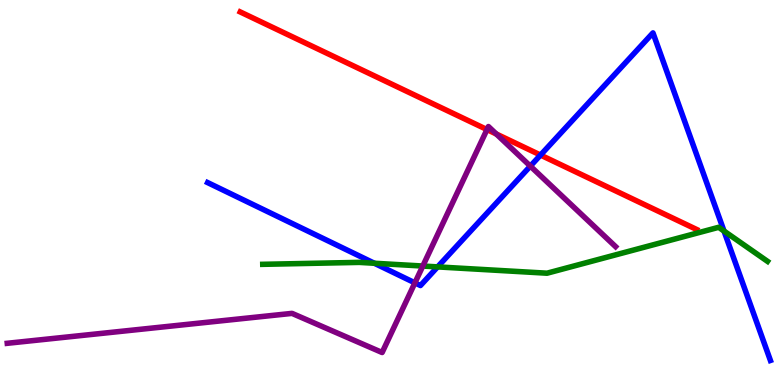[{'lines': ['blue', 'red'], 'intersections': [{'x': 6.97, 'y': 5.97}]}, {'lines': ['green', 'red'], 'intersections': []}, {'lines': ['purple', 'red'], 'intersections': [{'x': 6.28, 'y': 6.63}, {'x': 6.4, 'y': 6.52}]}, {'lines': ['blue', 'green'], 'intersections': [{'x': 4.83, 'y': 3.16}, {'x': 5.65, 'y': 3.07}, {'x': 9.34, 'y': 4.0}]}, {'lines': ['blue', 'purple'], 'intersections': [{'x': 5.35, 'y': 2.65}, {'x': 6.84, 'y': 5.69}]}, {'lines': ['green', 'purple'], 'intersections': [{'x': 5.46, 'y': 3.09}]}]